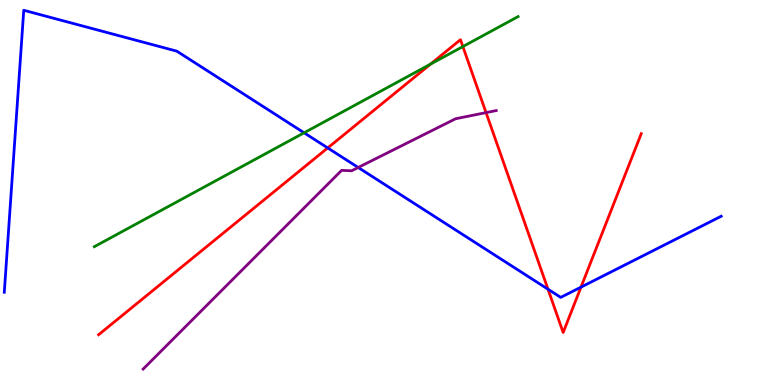[{'lines': ['blue', 'red'], 'intersections': [{'x': 4.23, 'y': 6.16}, {'x': 7.07, 'y': 2.49}, {'x': 7.5, 'y': 2.54}]}, {'lines': ['green', 'red'], 'intersections': [{'x': 5.55, 'y': 8.33}, {'x': 5.97, 'y': 8.79}]}, {'lines': ['purple', 'red'], 'intersections': [{'x': 6.27, 'y': 7.07}]}, {'lines': ['blue', 'green'], 'intersections': [{'x': 3.92, 'y': 6.55}]}, {'lines': ['blue', 'purple'], 'intersections': [{'x': 4.62, 'y': 5.65}]}, {'lines': ['green', 'purple'], 'intersections': []}]